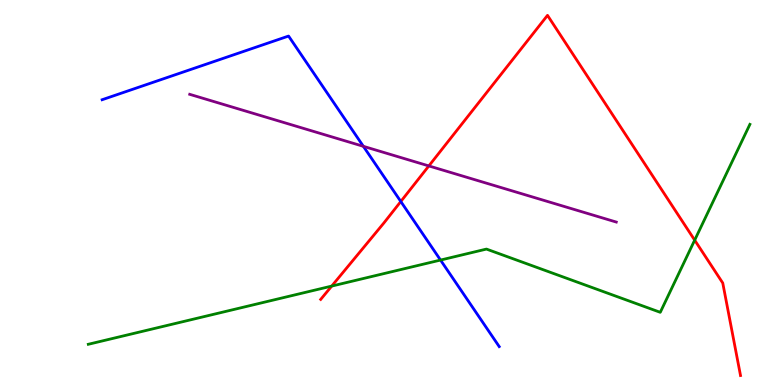[{'lines': ['blue', 'red'], 'intersections': [{'x': 5.17, 'y': 4.77}]}, {'lines': ['green', 'red'], 'intersections': [{'x': 4.28, 'y': 2.57}, {'x': 8.96, 'y': 3.76}]}, {'lines': ['purple', 'red'], 'intersections': [{'x': 5.53, 'y': 5.69}]}, {'lines': ['blue', 'green'], 'intersections': [{'x': 5.68, 'y': 3.25}]}, {'lines': ['blue', 'purple'], 'intersections': [{'x': 4.69, 'y': 6.2}]}, {'lines': ['green', 'purple'], 'intersections': []}]